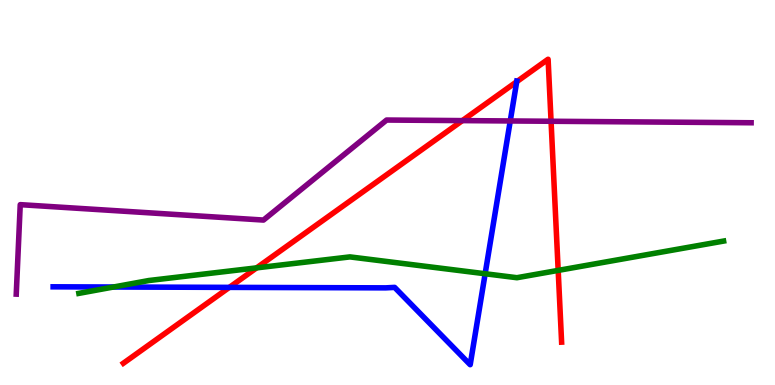[{'lines': ['blue', 'red'], 'intersections': [{'x': 2.96, 'y': 2.54}, {'x': 6.67, 'y': 7.88}]}, {'lines': ['green', 'red'], 'intersections': [{'x': 3.31, 'y': 3.04}, {'x': 7.2, 'y': 2.98}]}, {'lines': ['purple', 'red'], 'intersections': [{'x': 5.97, 'y': 6.87}, {'x': 7.11, 'y': 6.85}]}, {'lines': ['blue', 'green'], 'intersections': [{'x': 1.46, 'y': 2.55}, {'x': 6.26, 'y': 2.89}]}, {'lines': ['blue', 'purple'], 'intersections': [{'x': 6.58, 'y': 6.86}]}, {'lines': ['green', 'purple'], 'intersections': []}]